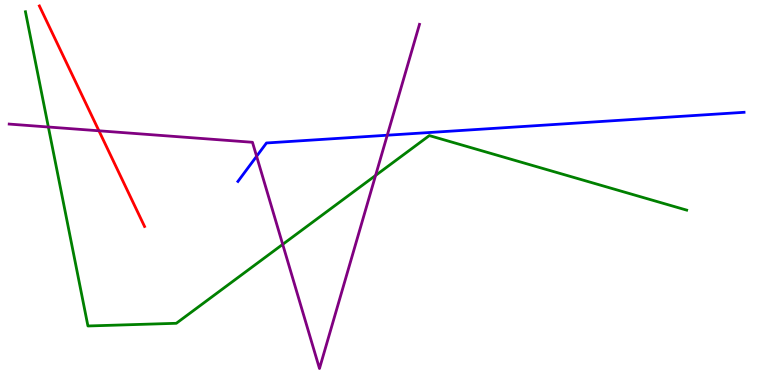[{'lines': ['blue', 'red'], 'intersections': []}, {'lines': ['green', 'red'], 'intersections': []}, {'lines': ['purple', 'red'], 'intersections': [{'x': 1.28, 'y': 6.6}]}, {'lines': ['blue', 'green'], 'intersections': []}, {'lines': ['blue', 'purple'], 'intersections': [{'x': 3.31, 'y': 5.94}, {'x': 5.0, 'y': 6.49}]}, {'lines': ['green', 'purple'], 'intersections': [{'x': 0.624, 'y': 6.7}, {'x': 3.65, 'y': 3.65}, {'x': 4.85, 'y': 5.44}]}]